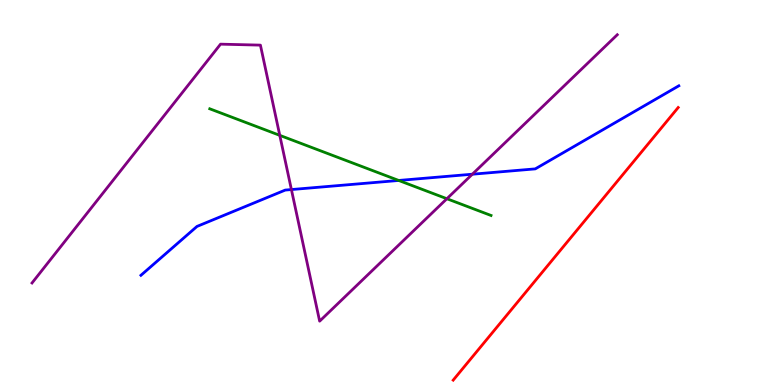[{'lines': ['blue', 'red'], 'intersections': []}, {'lines': ['green', 'red'], 'intersections': []}, {'lines': ['purple', 'red'], 'intersections': []}, {'lines': ['blue', 'green'], 'intersections': [{'x': 5.14, 'y': 5.31}]}, {'lines': ['blue', 'purple'], 'intersections': [{'x': 3.76, 'y': 5.08}, {'x': 6.09, 'y': 5.47}]}, {'lines': ['green', 'purple'], 'intersections': [{'x': 3.61, 'y': 6.48}, {'x': 5.77, 'y': 4.84}]}]